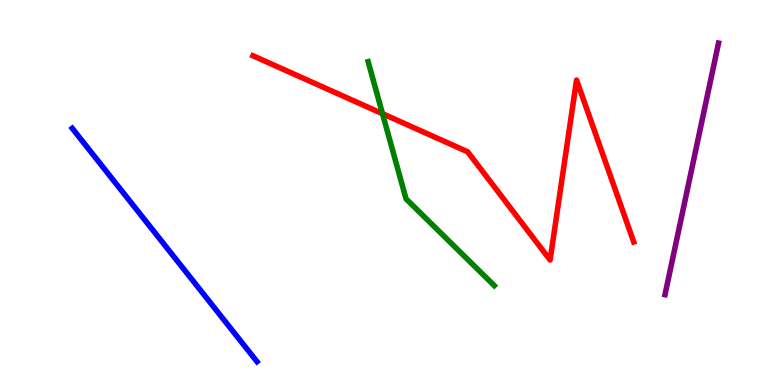[{'lines': ['blue', 'red'], 'intersections': []}, {'lines': ['green', 'red'], 'intersections': [{'x': 4.94, 'y': 7.05}]}, {'lines': ['purple', 'red'], 'intersections': []}, {'lines': ['blue', 'green'], 'intersections': []}, {'lines': ['blue', 'purple'], 'intersections': []}, {'lines': ['green', 'purple'], 'intersections': []}]